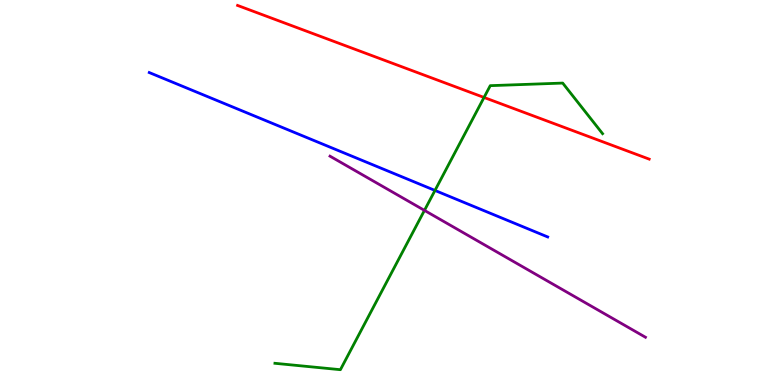[{'lines': ['blue', 'red'], 'intersections': []}, {'lines': ['green', 'red'], 'intersections': [{'x': 6.25, 'y': 7.47}]}, {'lines': ['purple', 'red'], 'intersections': []}, {'lines': ['blue', 'green'], 'intersections': [{'x': 5.61, 'y': 5.05}]}, {'lines': ['blue', 'purple'], 'intersections': []}, {'lines': ['green', 'purple'], 'intersections': [{'x': 5.48, 'y': 4.54}]}]